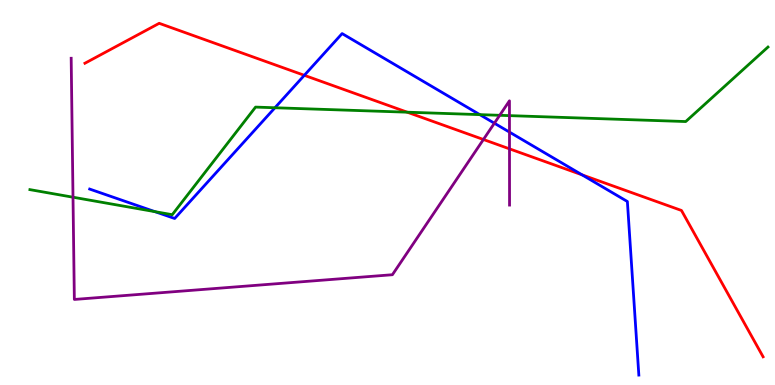[{'lines': ['blue', 'red'], 'intersections': [{'x': 3.93, 'y': 8.04}, {'x': 7.51, 'y': 5.46}]}, {'lines': ['green', 'red'], 'intersections': [{'x': 5.25, 'y': 7.09}]}, {'lines': ['purple', 'red'], 'intersections': [{'x': 6.24, 'y': 6.38}, {'x': 6.57, 'y': 6.13}]}, {'lines': ['blue', 'green'], 'intersections': [{'x': 2.0, 'y': 4.5}, {'x': 3.55, 'y': 7.2}, {'x': 6.19, 'y': 7.02}]}, {'lines': ['blue', 'purple'], 'intersections': [{'x': 6.38, 'y': 6.8}, {'x': 6.57, 'y': 6.57}]}, {'lines': ['green', 'purple'], 'intersections': [{'x': 0.942, 'y': 4.88}, {'x': 6.45, 'y': 7.01}, {'x': 6.57, 'y': 7.0}]}]